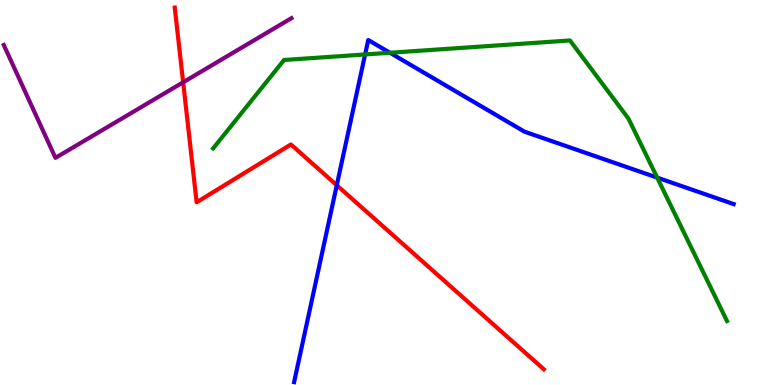[{'lines': ['blue', 'red'], 'intersections': [{'x': 4.35, 'y': 5.19}]}, {'lines': ['green', 'red'], 'intersections': []}, {'lines': ['purple', 'red'], 'intersections': [{'x': 2.36, 'y': 7.86}]}, {'lines': ['blue', 'green'], 'intersections': [{'x': 4.71, 'y': 8.59}, {'x': 5.03, 'y': 8.63}, {'x': 8.48, 'y': 5.39}]}, {'lines': ['blue', 'purple'], 'intersections': []}, {'lines': ['green', 'purple'], 'intersections': []}]